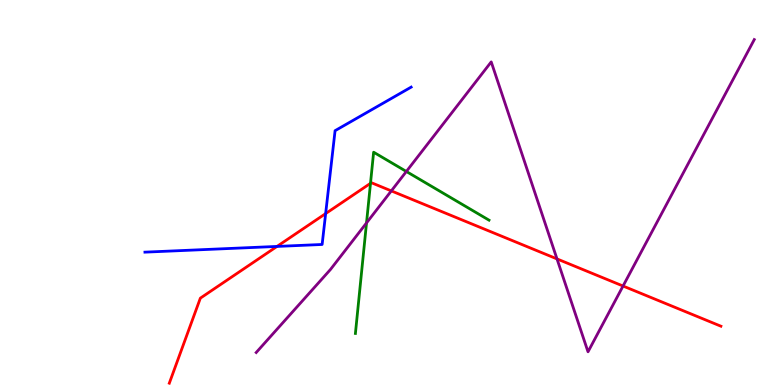[{'lines': ['blue', 'red'], 'intersections': [{'x': 3.57, 'y': 3.6}, {'x': 4.2, 'y': 4.45}]}, {'lines': ['green', 'red'], 'intersections': [{'x': 4.78, 'y': 5.24}]}, {'lines': ['purple', 'red'], 'intersections': [{'x': 5.05, 'y': 5.04}, {'x': 7.19, 'y': 3.28}, {'x': 8.04, 'y': 2.57}]}, {'lines': ['blue', 'green'], 'intersections': []}, {'lines': ['blue', 'purple'], 'intersections': []}, {'lines': ['green', 'purple'], 'intersections': [{'x': 4.73, 'y': 4.21}, {'x': 5.24, 'y': 5.55}]}]